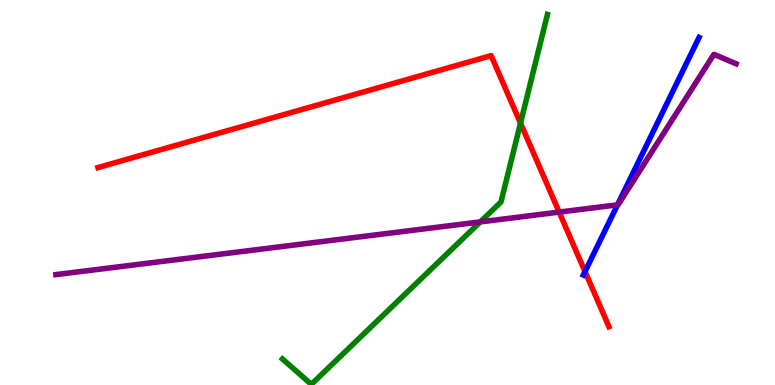[{'lines': ['blue', 'red'], 'intersections': [{'x': 7.55, 'y': 2.95}]}, {'lines': ['green', 'red'], 'intersections': [{'x': 6.72, 'y': 6.8}]}, {'lines': ['purple', 'red'], 'intersections': [{'x': 7.21, 'y': 4.49}]}, {'lines': ['blue', 'green'], 'intersections': []}, {'lines': ['blue', 'purple'], 'intersections': [{'x': 7.97, 'y': 4.68}]}, {'lines': ['green', 'purple'], 'intersections': [{'x': 6.2, 'y': 4.24}]}]